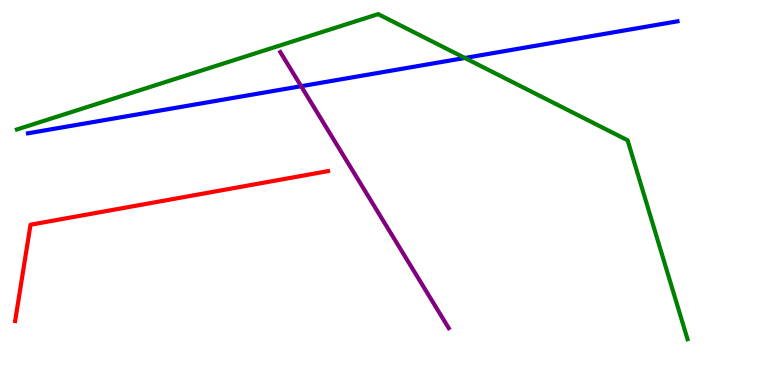[{'lines': ['blue', 'red'], 'intersections': []}, {'lines': ['green', 'red'], 'intersections': []}, {'lines': ['purple', 'red'], 'intersections': []}, {'lines': ['blue', 'green'], 'intersections': [{'x': 6.0, 'y': 8.49}]}, {'lines': ['blue', 'purple'], 'intersections': [{'x': 3.89, 'y': 7.76}]}, {'lines': ['green', 'purple'], 'intersections': []}]